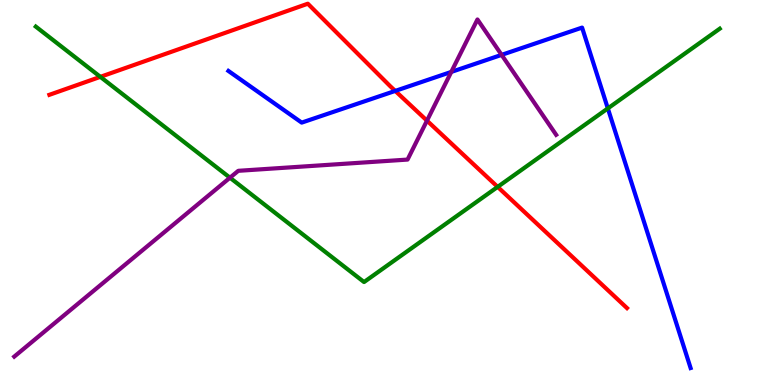[{'lines': ['blue', 'red'], 'intersections': [{'x': 5.1, 'y': 7.64}]}, {'lines': ['green', 'red'], 'intersections': [{'x': 1.29, 'y': 8.0}, {'x': 6.42, 'y': 5.15}]}, {'lines': ['purple', 'red'], 'intersections': [{'x': 5.51, 'y': 6.87}]}, {'lines': ['blue', 'green'], 'intersections': [{'x': 7.84, 'y': 7.18}]}, {'lines': ['blue', 'purple'], 'intersections': [{'x': 5.82, 'y': 8.13}, {'x': 6.47, 'y': 8.57}]}, {'lines': ['green', 'purple'], 'intersections': [{'x': 2.97, 'y': 5.38}]}]